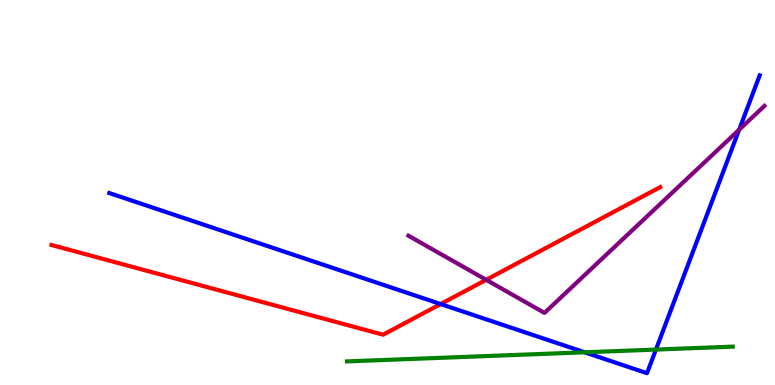[{'lines': ['blue', 'red'], 'intersections': [{'x': 5.69, 'y': 2.1}]}, {'lines': ['green', 'red'], 'intersections': []}, {'lines': ['purple', 'red'], 'intersections': [{'x': 6.27, 'y': 2.73}]}, {'lines': ['blue', 'green'], 'intersections': [{'x': 7.54, 'y': 0.849}, {'x': 8.46, 'y': 0.92}]}, {'lines': ['blue', 'purple'], 'intersections': [{'x': 9.54, 'y': 6.63}]}, {'lines': ['green', 'purple'], 'intersections': []}]